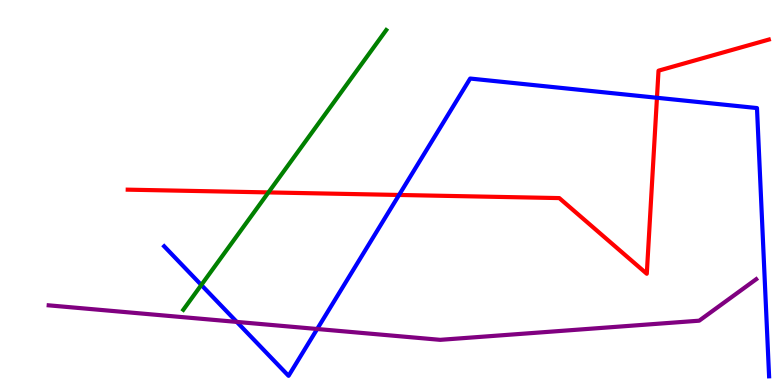[{'lines': ['blue', 'red'], 'intersections': [{'x': 5.15, 'y': 4.94}, {'x': 8.48, 'y': 7.46}]}, {'lines': ['green', 'red'], 'intersections': [{'x': 3.46, 'y': 5.0}]}, {'lines': ['purple', 'red'], 'intersections': []}, {'lines': ['blue', 'green'], 'intersections': [{'x': 2.6, 'y': 2.6}]}, {'lines': ['blue', 'purple'], 'intersections': [{'x': 3.06, 'y': 1.64}, {'x': 4.09, 'y': 1.45}]}, {'lines': ['green', 'purple'], 'intersections': []}]